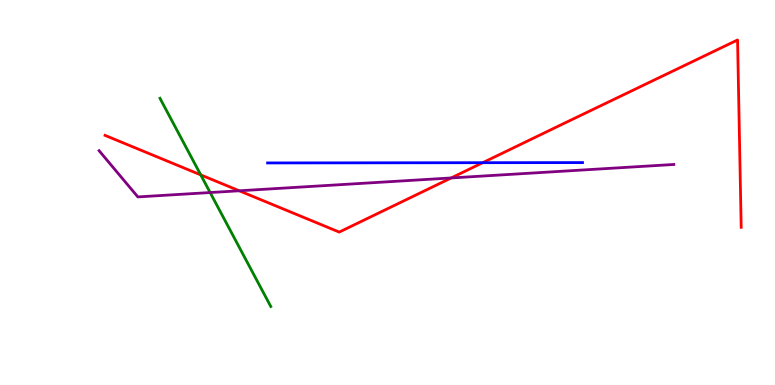[{'lines': ['blue', 'red'], 'intersections': [{'x': 6.23, 'y': 5.77}]}, {'lines': ['green', 'red'], 'intersections': [{'x': 2.59, 'y': 5.46}]}, {'lines': ['purple', 'red'], 'intersections': [{'x': 3.09, 'y': 5.04}, {'x': 5.82, 'y': 5.38}]}, {'lines': ['blue', 'green'], 'intersections': []}, {'lines': ['blue', 'purple'], 'intersections': []}, {'lines': ['green', 'purple'], 'intersections': [{'x': 2.71, 'y': 5.0}]}]